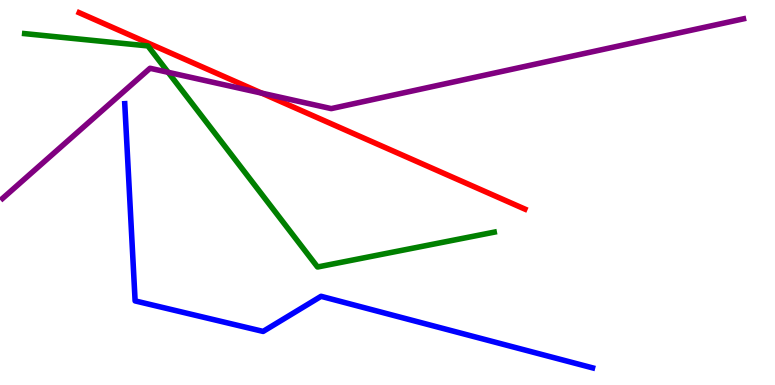[{'lines': ['blue', 'red'], 'intersections': []}, {'lines': ['green', 'red'], 'intersections': []}, {'lines': ['purple', 'red'], 'intersections': [{'x': 3.38, 'y': 7.58}]}, {'lines': ['blue', 'green'], 'intersections': []}, {'lines': ['blue', 'purple'], 'intersections': []}, {'lines': ['green', 'purple'], 'intersections': [{'x': 2.17, 'y': 8.12}]}]